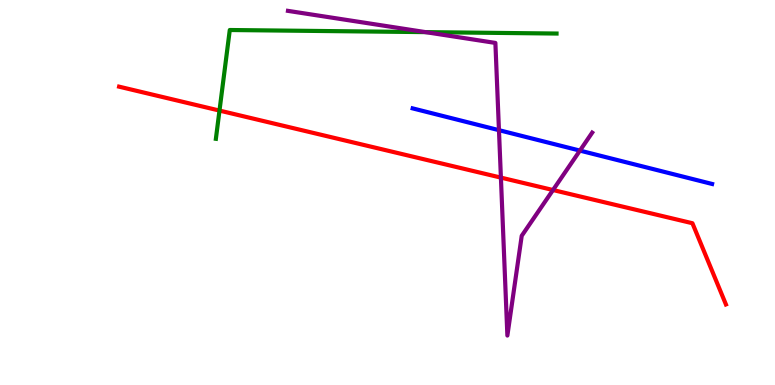[{'lines': ['blue', 'red'], 'intersections': []}, {'lines': ['green', 'red'], 'intersections': [{'x': 2.83, 'y': 7.13}]}, {'lines': ['purple', 'red'], 'intersections': [{'x': 6.46, 'y': 5.39}, {'x': 7.14, 'y': 5.06}]}, {'lines': ['blue', 'green'], 'intersections': []}, {'lines': ['blue', 'purple'], 'intersections': [{'x': 6.44, 'y': 6.62}, {'x': 7.48, 'y': 6.09}]}, {'lines': ['green', 'purple'], 'intersections': [{'x': 5.49, 'y': 9.17}]}]